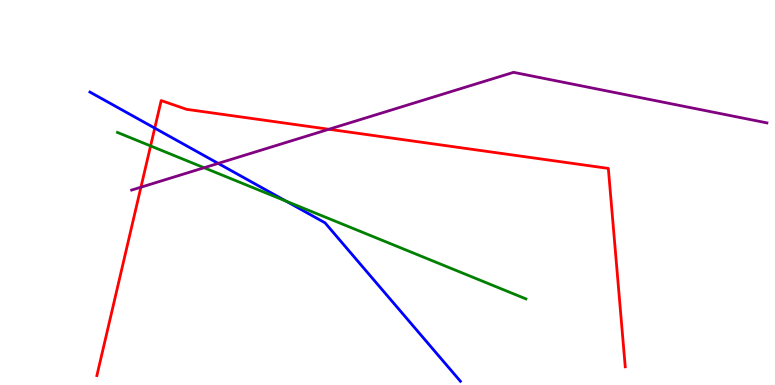[{'lines': ['blue', 'red'], 'intersections': [{'x': 2.0, 'y': 6.67}]}, {'lines': ['green', 'red'], 'intersections': [{'x': 1.94, 'y': 6.21}]}, {'lines': ['purple', 'red'], 'intersections': [{'x': 1.82, 'y': 5.14}, {'x': 4.24, 'y': 6.64}]}, {'lines': ['blue', 'green'], 'intersections': [{'x': 3.69, 'y': 4.78}]}, {'lines': ['blue', 'purple'], 'intersections': [{'x': 2.82, 'y': 5.76}]}, {'lines': ['green', 'purple'], 'intersections': [{'x': 2.63, 'y': 5.64}]}]